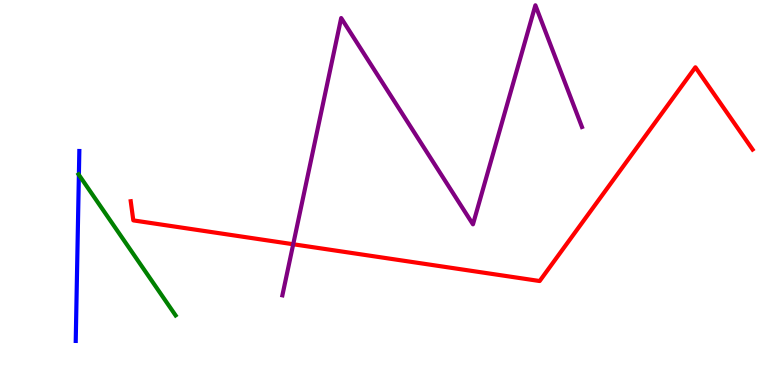[{'lines': ['blue', 'red'], 'intersections': []}, {'lines': ['green', 'red'], 'intersections': []}, {'lines': ['purple', 'red'], 'intersections': [{'x': 3.78, 'y': 3.66}]}, {'lines': ['blue', 'green'], 'intersections': [{'x': 1.02, 'y': 5.46}]}, {'lines': ['blue', 'purple'], 'intersections': []}, {'lines': ['green', 'purple'], 'intersections': []}]